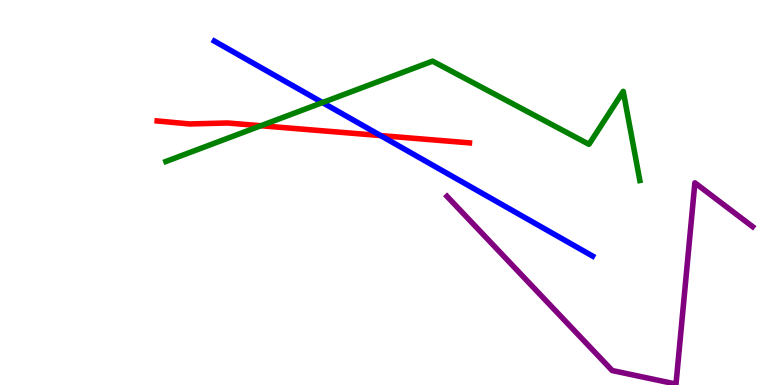[{'lines': ['blue', 'red'], 'intersections': [{'x': 4.91, 'y': 6.48}]}, {'lines': ['green', 'red'], 'intersections': [{'x': 3.37, 'y': 6.73}]}, {'lines': ['purple', 'red'], 'intersections': []}, {'lines': ['blue', 'green'], 'intersections': [{'x': 4.16, 'y': 7.34}]}, {'lines': ['blue', 'purple'], 'intersections': []}, {'lines': ['green', 'purple'], 'intersections': []}]